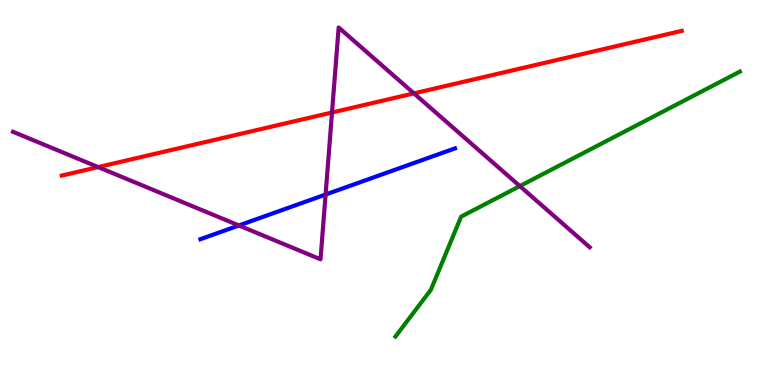[{'lines': ['blue', 'red'], 'intersections': []}, {'lines': ['green', 'red'], 'intersections': []}, {'lines': ['purple', 'red'], 'intersections': [{'x': 1.27, 'y': 5.66}, {'x': 4.28, 'y': 7.08}, {'x': 5.34, 'y': 7.57}]}, {'lines': ['blue', 'green'], 'intersections': []}, {'lines': ['blue', 'purple'], 'intersections': [{'x': 3.08, 'y': 4.14}, {'x': 4.2, 'y': 4.95}]}, {'lines': ['green', 'purple'], 'intersections': [{'x': 6.71, 'y': 5.17}]}]